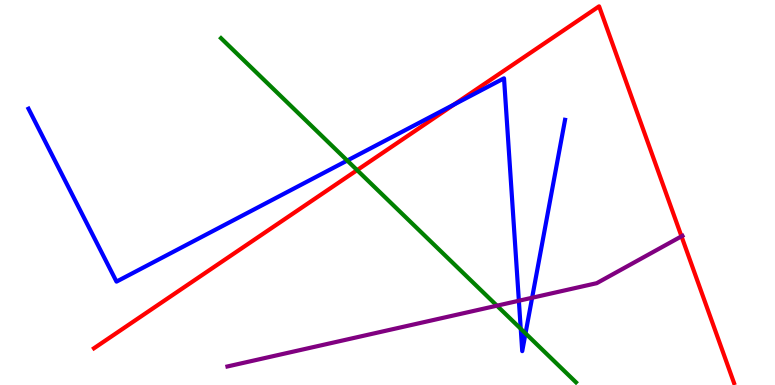[{'lines': ['blue', 'red'], 'intersections': [{'x': 5.86, 'y': 7.29}]}, {'lines': ['green', 'red'], 'intersections': [{'x': 4.61, 'y': 5.58}]}, {'lines': ['purple', 'red'], 'intersections': [{'x': 8.79, 'y': 3.86}]}, {'lines': ['blue', 'green'], 'intersections': [{'x': 4.48, 'y': 5.83}, {'x': 6.72, 'y': 1.46}, {'x': 6.78, 'y': 1.34}]}, {'lines': ['blue', 'purple'], 'intersections': [{'x': 6.7, 'y': 2.19}, {'x': 6.87, 'y': 2.27}]}, {'lines': ['green', 'purple'], 'intersections': [{'x': 6.41, 'y': 2.06}]}]